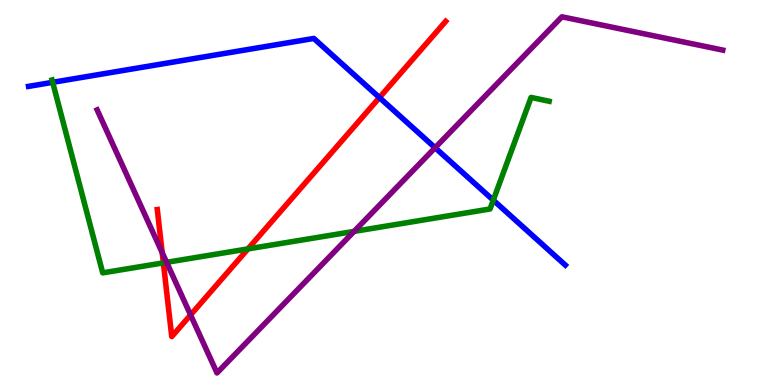[{'lines': ['blue', 'red'], 'intersections': [{'x': 4.9, 'y': 7.47}]}, {'lines': ['green', 'red'], 'intersections': [{'x': 2.11, 'y': 3.17}, {'x': 3.2, 'y': 3.53}]}, {'lines': ['purple', 'red'], 'intersections': [{'x': 2.09, 'y': 3.44}, {'x': 2.46, 'y': 1.82}]}, {'lines': ['blue', 'green'], 'intersections': [{'x': 0.68, 'y': 7.86}, {'x': 6.37, 'y': 4.8}]}, {'lines': ['blue', 'purple'], 'intersections': [{'x': 5.61, 'y': 6.16}]}, {'lines': ['green', 'purple'], 'intersections': [{'x': 2.15, 'y': 3.19}, {'x': 4.57, 'y': 3.99}]}]